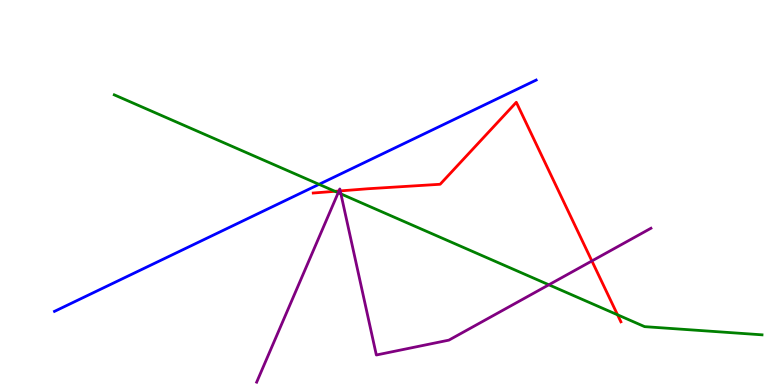[{'lines': ['blue', 'red'], 'intersections': []}, {'lines': ['green', 'red'], 'intersections': [{'x': 4.32, 'y': 5.03}, {'x': 7.97, 'y': 1.82}]}, {'lines': ['purple', 'red'], 'intersections': [{'x': 4.37, 'y': 5.04}, {'x': 4.39, 'y': 5.04}, {'x': 7.64, 'y': 3.22}]}, {'lines': ['blue', 'green'], 'intersections': [{'x': 4.12, 'y': 5.21}]}, {'lines': ['blue', 'purple'], 'intersections': []}, {'lines': ['green', 'purple'], 'intersections': [{'x': 4.36, 'y': 4.99}, {'x': 4.4, 'y': 4.96}, {'x': 7.08, 'y': 2.6}]}]